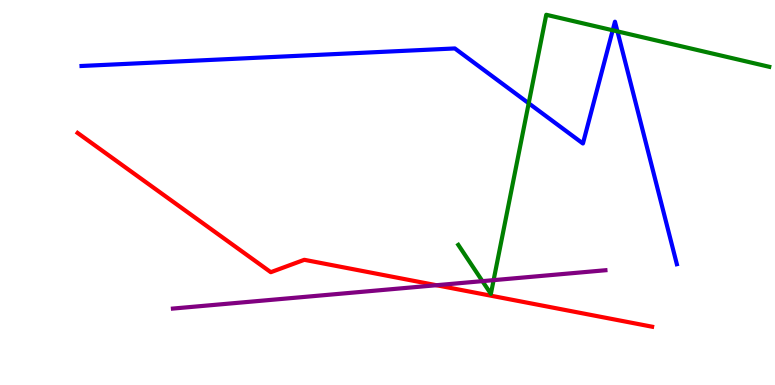[{'lines': ['blue', 'red'], 'intersections': []}, {'lines': ['green', 'red'], 'intersections': []}, {'lines': ['purple', 'red'], 'intersections': [{'x': 5.63, 'y': 2.59}]}, {'lines': ['blue', 'green'], 'intersections': [{'x': 6.82, 'y': 7.32}, {'x': 7.91, 'y': 9.21}, {'x': 7.97, 'y': 9.18}]}, {'lines': ['blue', 'purple'], 'intersections': []}, {'lines': ['green', 'purple'], 'intersections': [{'x': 6.22, 'y': 2.7}, {'x': 6.37, 'y': 2.72}]}]